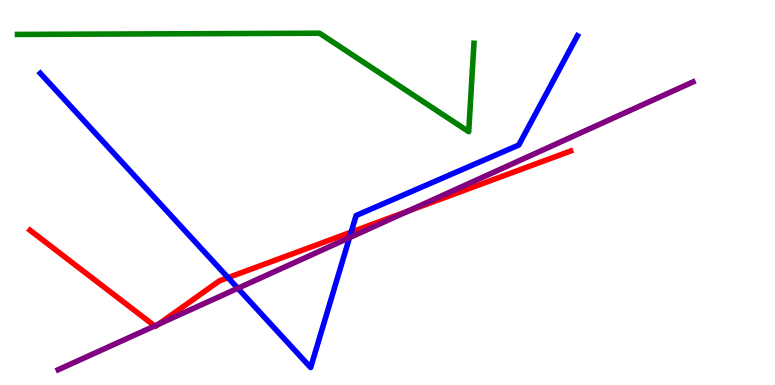[{'lines': ['blue', 'red'], 'intersections': [{'x': 2.94, 'y': 2.79}, {'x': 4.53, 'y': 3.97}]}, {'lines': ['green', 'red'], 'intersections': []}, {'lines': ['purple', 'red'], 'intersections': [{'x': 2.0, 'y': 1.53}, {'x': 2.04, 'y': 1.58}, {'x': 5.26, 'y': 4.52}]}, {'lines': ['blue', 'green'], 'intersections': []}, {'lines': ['blue', 'purple'], 'intersections': [{'x': 3.07, 'y': 2.51}, {'x': 4.51, 'y': 3.83}]}, {'lines': ['green', 'purple'], 'intersections': []}]